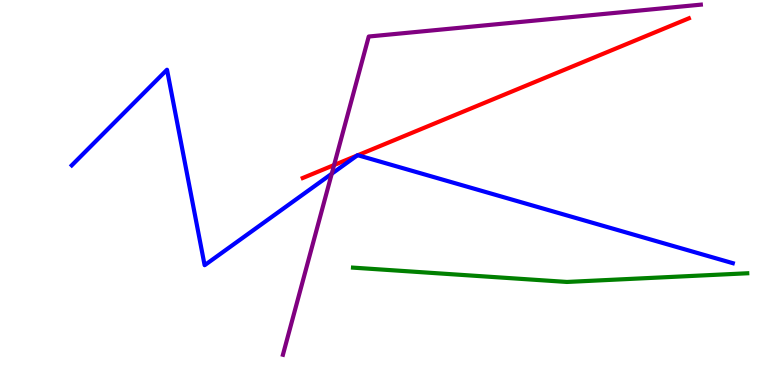[{'lines': ['blue', 'red'], 'intersections': [{'x': 4.61, 'y': 5.96}, {'x': 4.62, 'y': 5.97}]}, {'lines': ['green', 'red'], 'intersections': []}, {'lines': ['purple', 'red'], 'intersections': [{'x': 4.31, 'y': 5.71}]}, {'lines': ['blue', 'green'], 'intersections': []}, {'lines': ['blue', 'purple'], 'intersections': [{'x': 4.28, 'y': 5.49}]}, {'lines': ['green', 'purple'], 'intersections': []}]